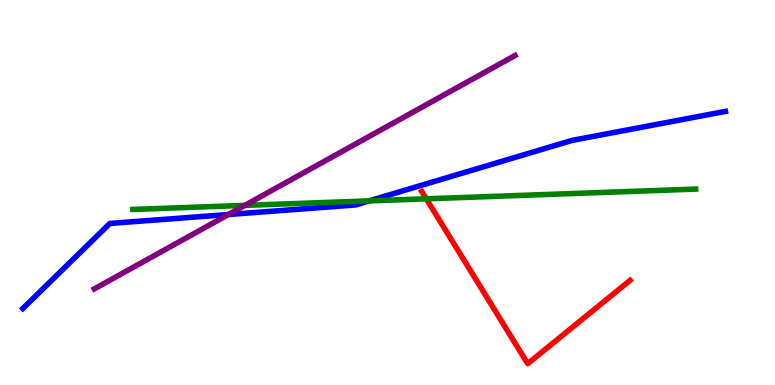[{'lines': ['blue', 'red'], 'intersections': []}, {'lines': ['green', 'red'], 'intersections': [{'x': 5.5, 'y': 4.84}]}, {'lines': ['purple', 'red'], 'intersections': []}, {'lines': ['blue', 'green'], 'intersections': [{'x': 4.76, 'y': 4.78}]}, {'lines': ['blue', 'purple'], 'intersections': [{'x': 2.95, 'y': 4.43}]}, {'lines': ['green', 'purple'], 'intersections': [{'x': 3.16, 'y': 4.67}]}]